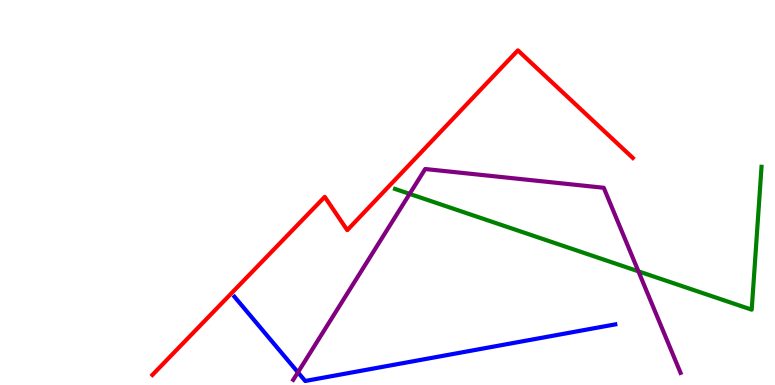[{'lines': ['blue', 'red'], 'intersections': []}, {'lines': ['green', 'red'], 'intersections': []}, {'lines': ['purple', 'red'], 'intersections': []}, {'lines': ['blue', 'green'], 'intersections': []}, {'lines': ['blue', 'purple'], 'intersections': [{'x': 3.84, 'y': 0.329}]}, {'lines': ['green', 'purple'], 'intersections': [{'x': 5.29, 'y': 4.96}, {'x': 8.24, 'y': 2.95}]}]